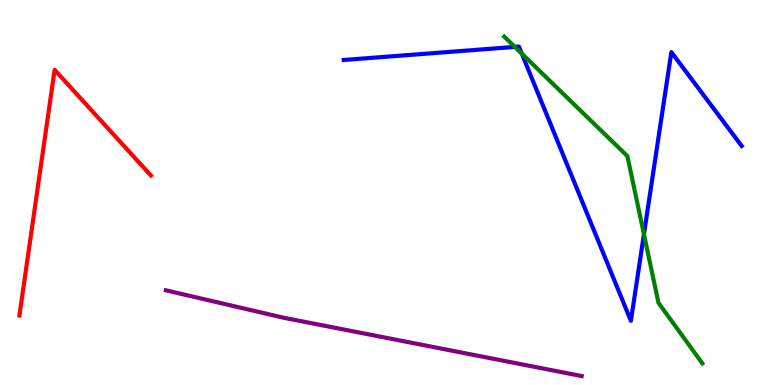[{'lines': ['blue', 'red'], 'intersections': []}, {'lines': ['green', 'red'], 'intersections': []}, {'lines': ['purple', 'red'], 'intersections': []}, {'lines': ['blue', 'green'], 'intersections': [{'x': 6.64, 'y': 8.78}, {'x': 6.73, 'y': 8.61}, {'x': 8.31, 'y': 3.92}]}, {'lines': ['blue', 'purple'], 'intersections': []}, {'lines': ['green', 'purple'], 'intersections': []}]